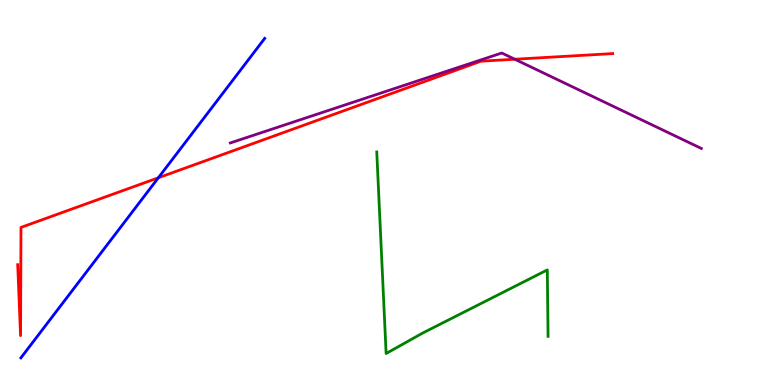[{'lines': ['blue', 'red'], 'intersections': [{'x': 2.04, 'y': 5.38}]}, {'lines': ['green', 'red'], 'intersections': []}, {'lines': ['purple', 'red'], 'intersections': [{'x': 6.64, 'y': 8.46}]}, {'lines': ['blue', 'green'], 'intersections': []}, {'lines': ['blue', 'purple'], 'intersections': []}, {'lines': ['green', 'purple'], 'intersections': []}]